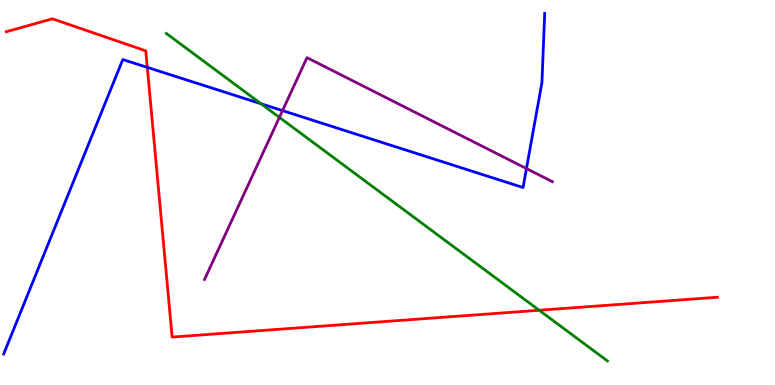[{'lines': ['blue', 'red'], 'intersections': [{'x': 1.9, 'y': 8.25}]}, {'lines': ['green', 'red'], 'intersections': [{'x': 6.96, 'y': 1.94}]}, {'lines': ['purple', 'red'], 'intersections': []}, {'lines': ['blue', 'green'], 'intersections': [{'x': 3.37, 'y': 7.31}]}, {'lines': ['blue', 'purple'], 'intersections': [{'x': 3.65, 'y': 7.13}, {'x': 6.79, 'y': 5.62}]}, {'lines': ['green', 'purple'], 'intersections': [{'x': 3.61, 'y': 6.95}]}]